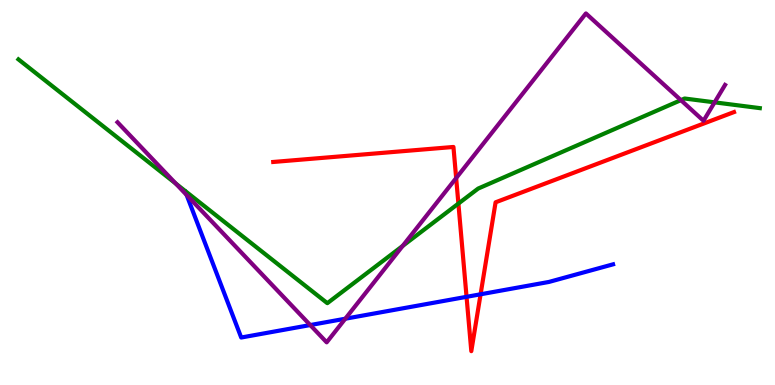[{'lines': ['blue', 'red'], 'intersections': [{'x': 6.02, 'y': 2.29}, {'x': 6.2, 'y': 2.36}]}, {'lines': ['green', 'red'], 'intersections': [{'x': 5.91, 'y': 4.71}]}, {'lines': ['purple', 'red'], 'intersections': [{'x': 5.89, 'y': 5.38}]}, {'lines': ['blue', 'green'], 'intersections': []}, {'lines': ['blue', 'purple'], 'intersections': [{'x': 2.41, 'y': 4.94}, {'x': 4.0, 'y': 1.56}, {'x': 4.46, 'y': 1.72}]}, {'lines': ['green', 'purple'], 'intersections': [{'x': 2.27, 'y': 5.23}, {'x': 5.2, 'y': 3.61}, {'x': 8.79, 'y': 7.4}, {'x': 9.22, 'y': 7.34}]}]